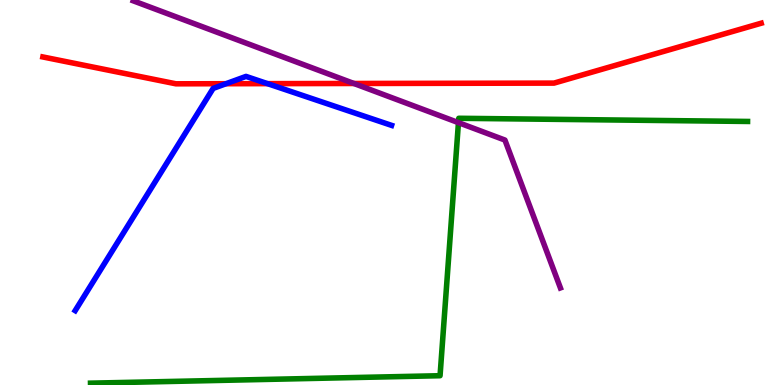[{'lines': ['blue', 'red'], 'intersections': [{'x': 2.92, 'y': 7.83}, {'x': 3.45, 'y': 7.83}]}, {'lines': ['green', 'red'], 'intersections': []}, {'lines': ['purple', 'red'], 'intersections': [{'x': 4.57, 'y': 7.83}]}, {'lines': ['blue', 'green'], 'intersections': []}, {'lines': ['blue', 'purple'], 'intersections': []}, {'lines': ['green', 'purple'], 'intersections': [{'x': 5.92, 'y': 6.81}]}]